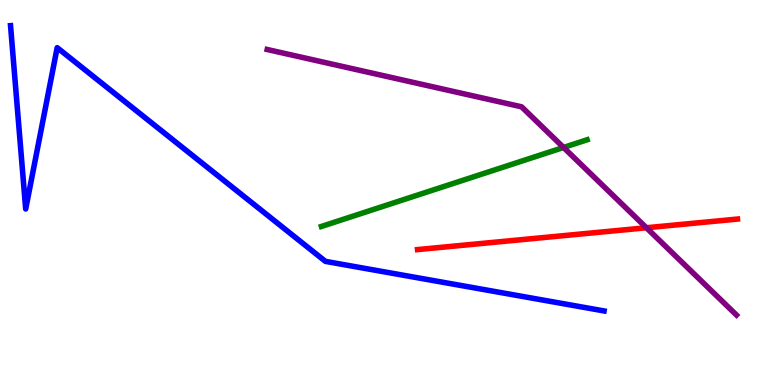[{'lines': ['blue', 'red'], 'intersections': []}, {'lines': ['green', 'red'], 'intersections': []}, {'lines': ['purple', 'red'], 'intersections': [{'x': 8.34, 'y': 4.08}]}, {'lines': ['blue', 'green'], 'intersections': []}, {'lines': ['blue', 'purple'], 'intersections': []}, {'lines': ['green', 'purple'], 'intersections': [{'x': 7.27, 'y': 6.17}]}]